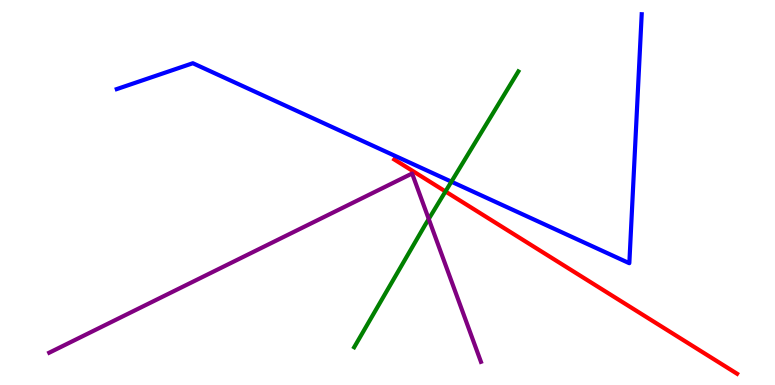[{'lines': ['blue', 'red'], 'intersections': []}, {'lines': ['green', 'red'], 'intersections': [{'x': 5.75, 'y': 5.03}]}, {'lines': ['purple', 'red'], 'intersections': []}, {'lines': ['blue', 'green'], 'intersections': [{'x': 5.82, 'y': 5.28}]}, {'lines': ['blue', 'purple'], 'intersections': []}, {'lines': ['green', 'purple'], 'intersections': [{'x': 5.53, 'y': 4.31}]}]